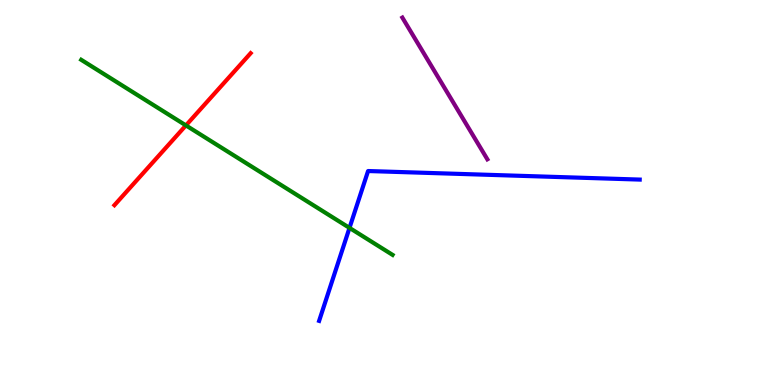[{'lines': ['blue', 'red'], 'intersections': []}, {'lines': ['green', 'red'], 'intersections': [{'x': 2.4, 'y': 6.74}]}, {'lines': ['purple', 'red'], 'intersections': []}, {'lines': ['blue', 'green'], 'intersections': [{'x': 4.51, 'y': 4.08}]}, {'lines': ['blue', 'purple'], 'intersections': []}, {'lines': ['green', 'purple'], 'intersections': []}]